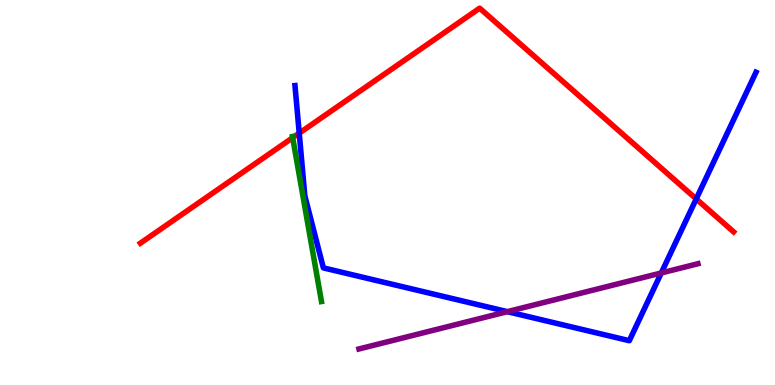[{'lines': ['blue', 'red'], 'intersections': [{'x': 3.86, 'y': 6.54}, {'x': 8.98, 'y': 4.83}]}, {'lines': ['green', 'red'], 'intersections': [{'x': 3.78, 'y': 6.42}]}, {'lines': ['purple', 'red'], 'intersections': []}, {'lines': ['blue', 'green'], 'intersections': []}, {'lines': ['blue', 'purple'], 'intersections': [{'x': 6.55, 'y': 1.91}, {'x': 8.53, 'y': 2.91}]}, {'lines': ['green', 'purple'], 'intersections': []}]